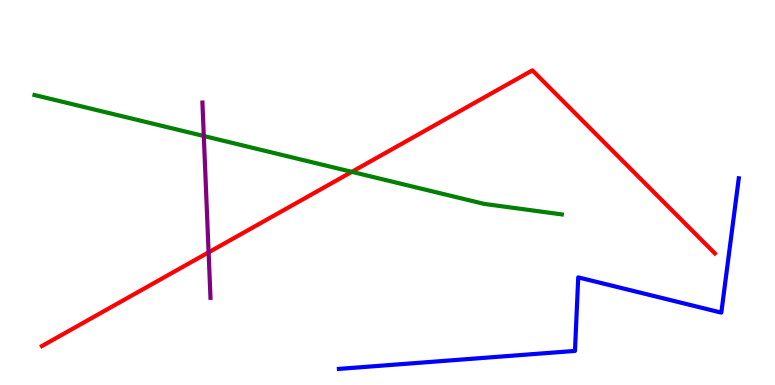[{'lines': ['blue', 'red'], 'intersections': []}, {'lines': ['green', 'red'], 'intersections': [{'x': 4.54, 'y': 5.54}]}, {'lines': ['purple', 'red'], 'intersections': [{'x': 2.69, 'y': 3.45}]}, {'lines': ['blue', 'green'], 'intersections': []}, {'lines': ['blue', 'purple'], 'intersections': []}, {'lines': ['green', 'purple'], 'intersections': [{'x': 2.63, 'y': 6.47}]}]